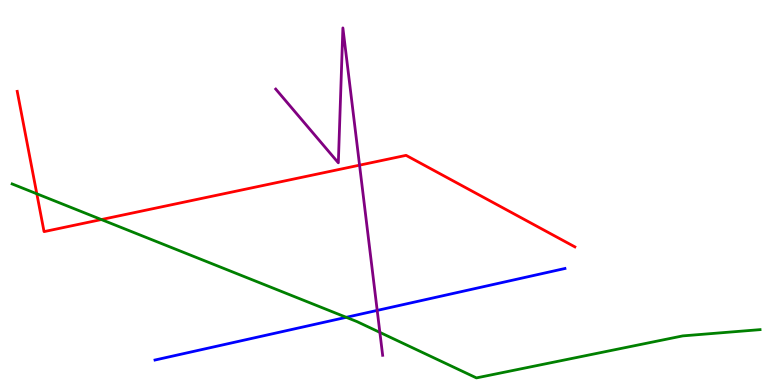[{'lines': ['blue', 'red'], 'intersections': []}, {'lines': ['green', 'red'], 'intersections': [{'x': 0.475, 'y': 4.97}, {'x': 1.31, 'y': 4.3}]}, {'lines': ['purple', 'red'], 'intersections': [{'x': 4.64, 'y': 5.71}]}, {'lines': ['blue', 'green'], 'intersections': [{'x': 4.47, 'y': 1.76}]}, {'lines': ['blue', 'purple'], 'intersections': [{'x': 4.87, 'y': 1.94}]}, {'lines': ['green', 'purple'], 'intersections': [{'x': 4.9, 'y': 1.37}]}]